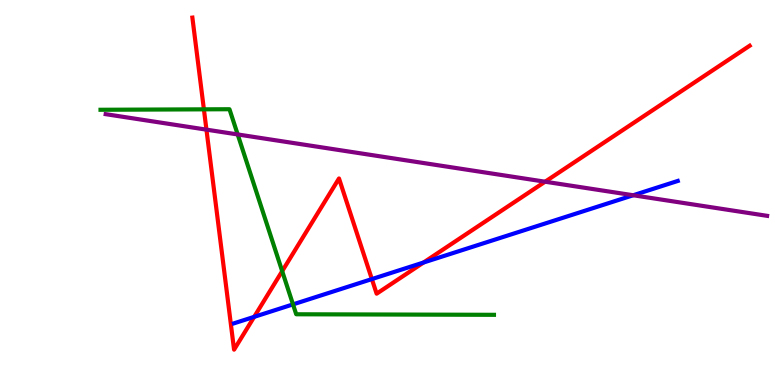[{'lines': ['blue', 'red'], 'intersections': [{'x': 3.28, 'y': 1.77}, {'x': 4.8, 'y': 2.75}, {'x': 5.47, 'y': 3.18}]}, {'lines': ['green', 'red'], 'intersections': [{'x': 2.63, 'y': 7.16}, {'x': 3.64, 'y': 2.96}]}, {'lines': ['purple', 'red'], 'intersections': [{'x': 2.66, 'y': 6.63}, {'x': 7.03, 'y': 5.28}]}, {'lines': ['blue', 'green'], 'intersections': [{'x': 3.78, 'y': 2.09}]}, {'lines': ['blue', 'purple'], 'intersections': [{'x': 8.17, 'y': 4.93}]}, {'lines': ['green', 'purple'], 'intersections': [{'x': 3.07, 'y': 6.51}]}]